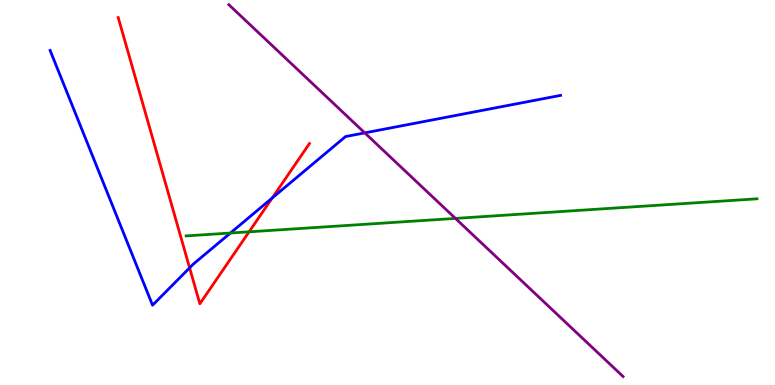[{'lines': ['blue', 'red'], 'intersections': [{'x': 2.45, 'y': 3.04}, {'x': 3.51, 'y': 4.86}]}, {'lines': ['green', 'red'], 'intersections': [{'x': 3.21, 'y': 3.98}]}, {'lines': ['purple', 'red'], 'intersections': []}, {'lines': ['blue', 'green'], 'intersections': [{'x': 2.97, 'y': 3.95}]}, {'lines': ['blue', 'purple'], 'intersections': [{'x': 4.71, 'y': 6.55}]}, {'lines': ['green', 'purple'], 'intersections': [{'x': 5.88, 'y': 4.33}]}]